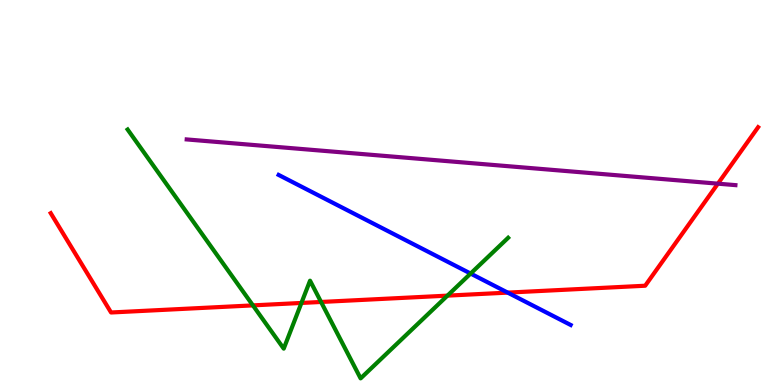[{'lines': ['blue', 'red'], 'intersections': [{'x': 6.55, 'y': 2.4}]}, {'lines': ['green', 'red'], 'intersections': [{'x': 3.26, 'y': 2.07}, {'x': 3.89, 'y': 2.13}, {'x': 4.14, 'y': 2.16}, {'x': 5.77, 'y': 2.32}]}, {'lines': ['purple', 'red'], 'intersections': [{'x': 9.26, 'y': 5.23}]}, {'lines': ['blue', 'green'], 'intersections': [{'x': 6.07, 'y': 2.89}]}, {'lines': ['blue', 'purple'], 'intersections': []}, {'lines': ['green', 'purple'], 'intersections': []}]